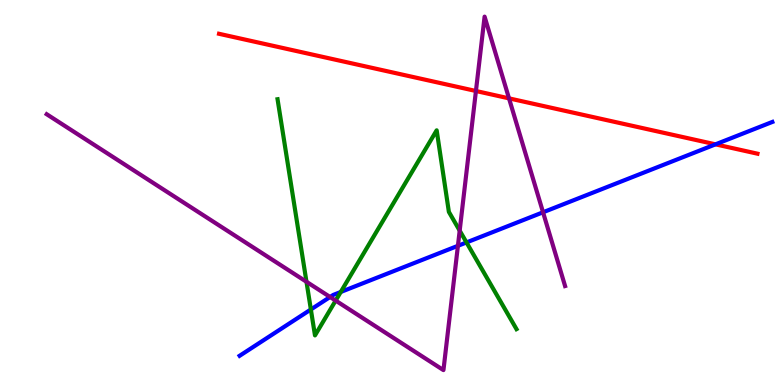[{'lines': ['blue', 'red'], 'intersections': [{'x': 9.23, 'y': 6.25}]}, {'lines': ['green', 'red'], 'intersections': []}, {'lines': ['purple', 'red'], 'intersections': [{'x': 6.14, 'y': 7.64}, {'x': 6.57, 'y': 7.45}]}, {'lines': ['blue', 'green'], 'intersections': [{'x': 4.01, 'y': 1.96}, {'x': 4.4, 'y': 2.42}, {'x': 6.02, 'y': 3.7}]}, {'lines': ['blue', 'purple'], 'intersections': [{'x': 4.26, 'y': 2.29}, {'x': 5.91, 'y': 3.62}, {'x': 7.01, 'y': 4.49}]}, {'lines': ['green', 'purple'], 'intersections': [{'x': 3.95, 'y': 2.68}, {'x': 4.33, 'y': 2.19}, {'x': 5.93, 'y': 4.01}]}]